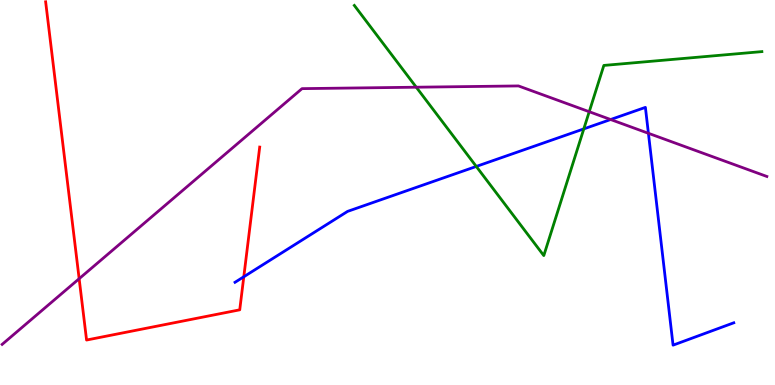[{'lines': ['blue', 'red'], 'intersections': [{'x': 3.15, 'y': 2.81}]}, {'lines': ['green', 'red'], 'intersections': []}, {'lines': ['purple', 'red'], 'intersections': [{'x': 1.02, 'y': 2.76}]}, {'lines': ['blue', 'green'], 'intersections': [{'x': 6.15, 'y': 5.68}, {'x': 7.53, 'y': 6.65}]}, {'lines': ['blue', 'purple'], 'intersections': [{'x': 7.88, 'y': 6.9}, {'x': 8.37, 'y': 6.54}]}, {'lines': ['green', 'purple'], 'intersections': [{'x': 5.37, 'y': 7.73}, {'x': 7.6, 'y': 7.1}]}]